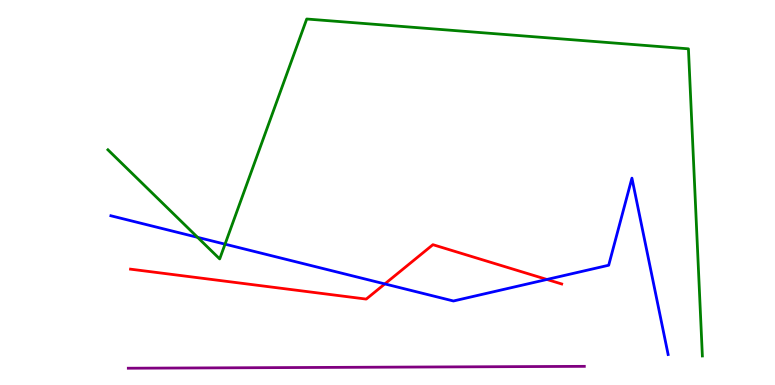[{'lines': ['blue', 'red'], 'intersections': [{'x': 4.97, 'y': 2.63}, {'x': 7.06, 'y': 2.74}]}, {'lines': ['green', 'red'], 'intersections': []}, {'lines': ['purple', 'red'], 'intersections': []}, {'lines': ['blue', 'green'], 'intersections': [{'x': 2.55, 'y': 3.84}, {'x': 2.9, 'y': 3.66}]}, {'lines': ['blue', 'purple'], 'intersections': []}, {'lines': ['green', 'purple'], 'intersections': []}]